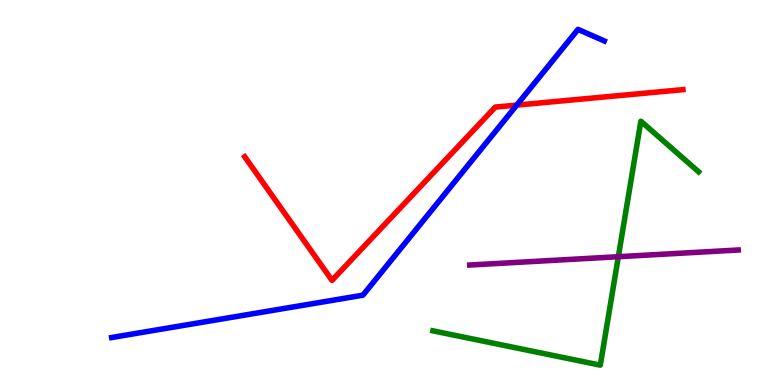[{'lines': ['blue', 'red'], 'intersections': [{'x': 6.67, 'y': 7.27}]}, {'lines': ['green', 'red'], 'intersections': []}, {'lines': ['purple', 'red'], 'intersections': []}, {'lines': ['blue', 'green'], 'intersections': []}, {'lines': ['blue', 'purple'], 'intersections': []}, {'lines': ['green', 'purple'], 'intersections': [{'x': 7.98, 'y': 3.33}]}]